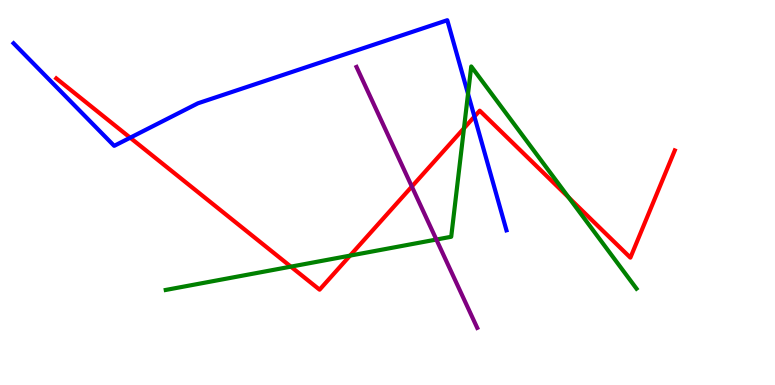[{'lines': ['blue', 'red'], 'intersections': [{'x': 1.68, 'y': 6.42}, {'x': 6.12, 'y': 6.97}]}, {'lines': ['green', 'red'], 'intersections': [{'x': 3.75, 'y': 3.07}, {'x': 4.52, 'y': 3.36}, {'x': 5.99, 'y': 6.67}, {'x': 7.34, 'y': 4.87}]}, {'lines': ['purple', 'red'], 'intersections': [{'x': 5.31, 'y': 5.15}]}, {'lines': ['blue', 'green'], 'intersections': [{'x': 6.04, 'y': 7.56}]}, {'lines': ['blue', 'purple'], 'intersections': []}, {'lines': ['green', 'purple'], 'intersections': [{'x': 5.63, 'y': 3.78}]}]